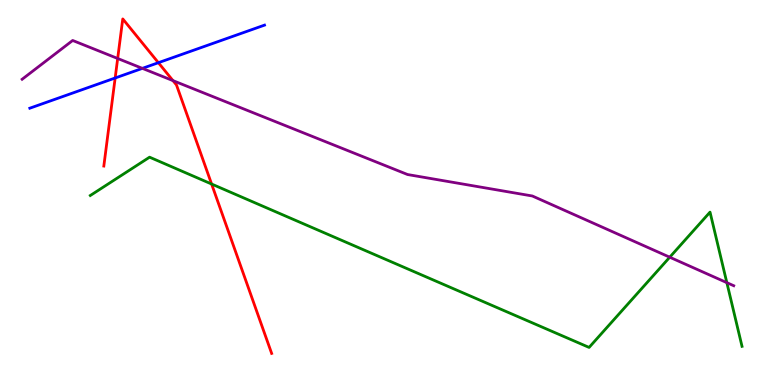[{'lines': ['blue', 'red'], 'intersections': [{'x': 1.49, 'y': 7.97}, {'x': 2.04, 'y': 8.37}]}, {'lines': ['green', 'red'], 'intersections': [{'x': 2.73, 'y': 5.22}]}, {'lines': ['purple', 'red'], 'intersections': [{'x': 1.52, 'y': 8.48}, {'x': 2.23, 'y': 7.91}]}, {'lines': ['blue', 'green'], 'intersections': []}, {'lines': ['blue', 'purple'], 'intersections': [{'x': 1.84, 'y': 8.22}]}, {'lines': ['green', 'purple'], 'intersections': [{'x': 8.64, 'y': 3.32}, {'x': 9.38, 'y': 2.66}]}]